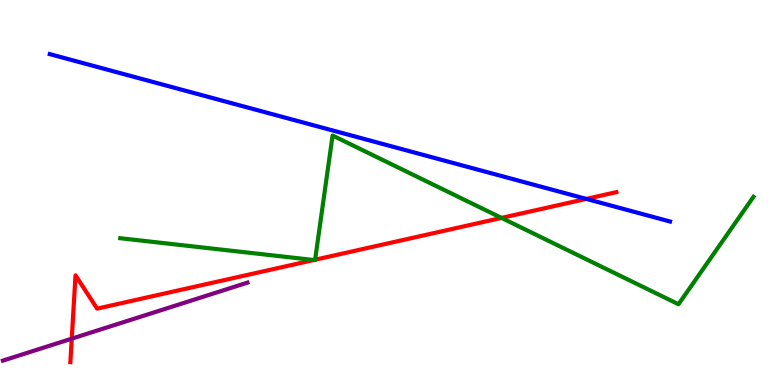[{'lines': ['blue', 'red'], 'intersections': [{'x': 7.56, 'y': 4.83}]}, {'lines': ['green', 'red'], 'intersections': [{'x': 4.05, 'y': 3.25}, {'x': 4.07, 'y': 3.25}, {'x': 6.47, 'y': 4.34}]}, {'lines': ['purple', 'red'], 'intersections': [{'x': 0.926, 'y': 1.2}]}, {'lines': ['blue', 'green'], 'intersections': []}, {'lines': ['blue', 'purple'], 'intersections': []}, {'lines': ['green', 'purple'], 'intersections': []}]